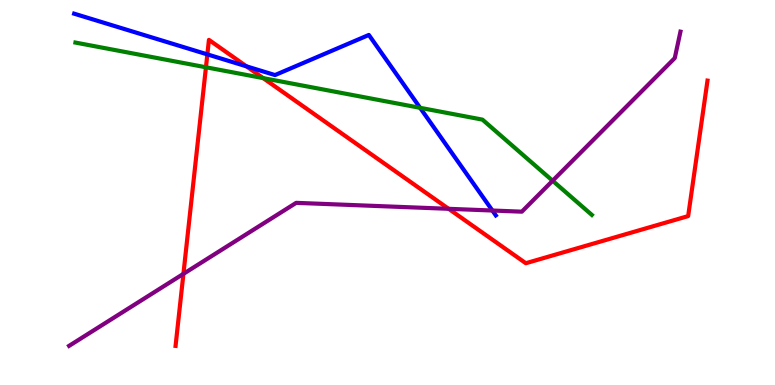[{'lines': ['blue', 'red'], 'intersections': [{'x': 2.68, 'y': 8.59}, {'x': 3.18, 'y': 8.28}]}, {'lines': ['green', 'red'], 'intersections': [{'x': 2.66, 'y': 8.25}, {'x': 3.4, 'y': 7.97}]}, {'lines': ['purple', 'red'], 'intersections': [{'x': 2.37, 'y': 2.89}, {'x': 5.79, 'y': 4.58}]}, {'lines': ['blue', 'green'], 'intersections': [{'x': 5.42, 'y': 7.2}]}, {'lines': ['blue', 'purple'], 'intersections': [{'x': 6.35, 'y': 4.53}]}, {'lines': ['green', 'purple'], 'intersections': [{'x': 7.13, 'y': 5.31}]}]